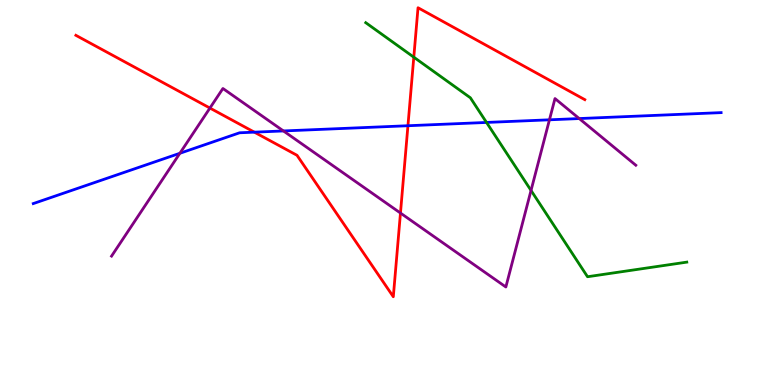[{'lines': ['blue', 'red'], 'intersections': [{'x': 3.28, 'y': 6.57}, {'x': 5.26, 'y': 6.73}]}, {'lines': ['green', 'red'], 'intersections': [{'x': 5.34, 'y': 8.51}]}, {'lines': ['purple', 'red'], 'intersections': [{'x': 2.71, 'y': 7.19}, {'x': 5.17, 'y': 4.47}]}, {'lines': ['blue', 'green'], 'intersections': [{'x': 6.28, 'y': 6.82}]}, {'lines': ['blue', 'purple'], 'intersections': [{'x': 2.32, 'y': 6.02}, {'x': 3.66, 'y': 6.6}, {'x': 7.09, 'y': 6.89}, {'x': 7.47, 'y': 6.92}]}, {'lines': ['green', 'purple'], 'intersections': [{'x': 6.85, 'y': 5.05}]}]